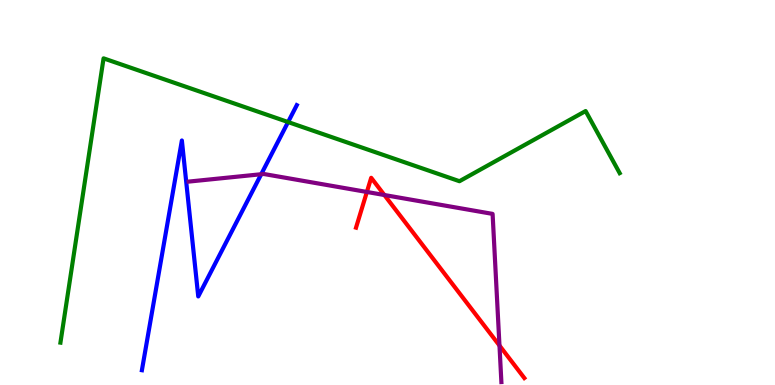[{'lines': ['blue', 'red'], 'intersections': []}, {'lines': ['green', 'red'], 'intersections': []}, {'lines': ['purple', 'red'], 'intersections': [{'x': 4.73, 'y': 5.01}, {'x': 4.96, 'y': 4.93}, {'x': 6.44, 'y': 1.02}]}, {'lines': ['blue', 'green'], 'intersections': [{'x': 3.72, 'y': 6.83}]}, {'lines': ['blue', 'purple'], 'intersections': [{'x': 3.37, 'y': 5.47}]}, {'lines': ['green', 'purple'], 'intersections': []}]